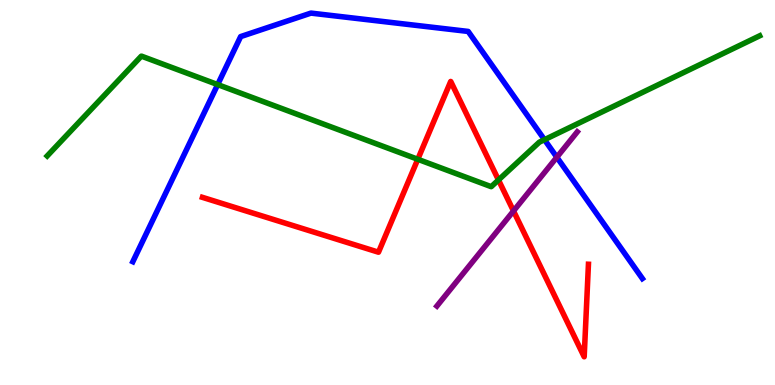[{'lines': ['blue', 'red'], 'intersections': []}, {'lines': ['green', 'red'], 'intersections': [{'x': 5.39, 'y': 5.86}, {'x': 6.43, 'y': 5.33}]}, {'lines': ['purple', 'red'], 'intersections': [{'x': 6.63, 'y': 4.52}]}, {'lines': ['blue', 'green'], 'intersections': [{'x': 2.81, 'y': 7.8}, {'x': 7.03, 'y': 6.37}]}, {'lines': ['blue', 'purple'], 'intersections': [{'x': 7.18, 'y': 5.92}]}, {'lines': ['green', 'purple'], 'intersections': []}]